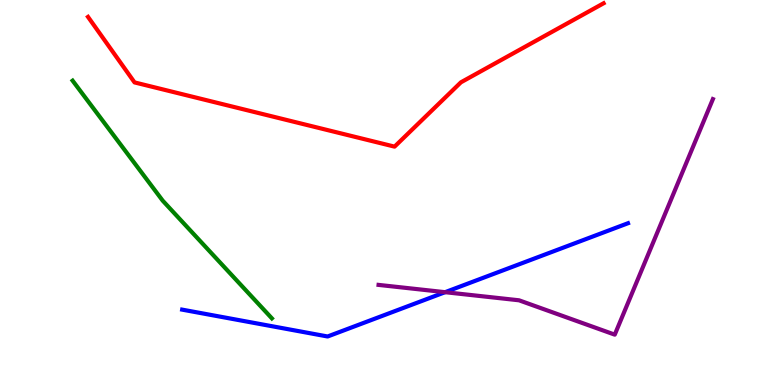[{'lines': ['blue', 'red'], 'intersections': []}, {'lines': ['green', 'red'], 'intersections': []}, {'lines': ['purple', 'red'], 'intersections': []}, {'lines': ['blue', 'green'], 'intersections': []}, {'lines': ['blue', 'purple'], 'intersections': [{'x': 5.74, 'y': 2.41}]}, {'lines': ['green', 'purple'], 'intersections': []}]